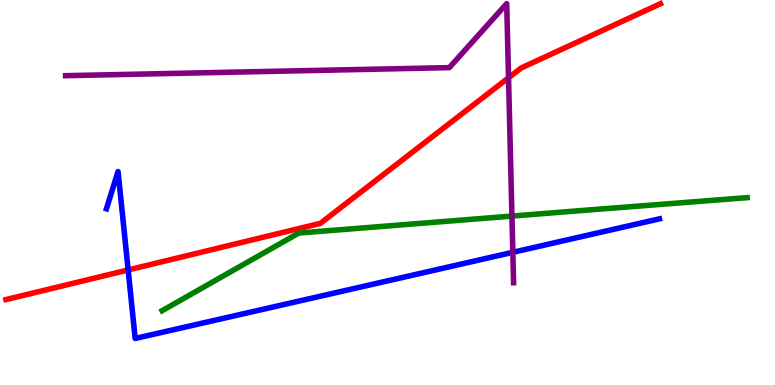[{'lines': ['blue', 'red'], 'intersections': [{'x': 1.65, 'y': 2.99}]}, {'lines': ['green', 'red'], 'intersections': []}, {'lines': ['purple', 'red'], 'intersections': [{'x': 6.56, 'y': 7.98}]}, {'lines': ['blue', 'green'], 'intersections': []}, {'lines': ['blue', 'purple'], 'intersections': [{'x': 6.62, 'y': 3.45}]}, {'lines': ['green', 'purple'], 'intersections': [{'x': 6.61, 'y': 4.39}]}]